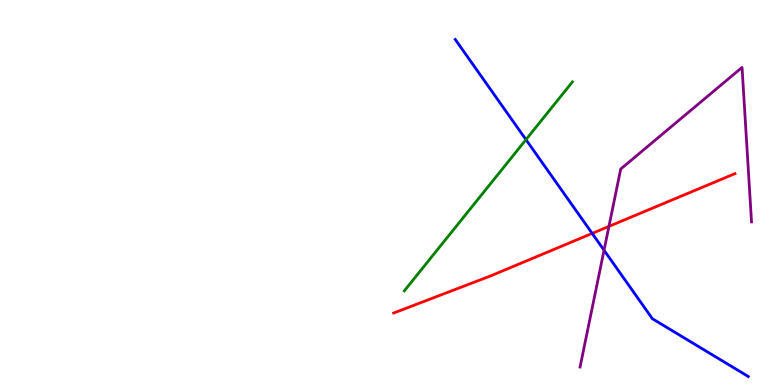[{'lines': ['blue', 'red'], 'intersections': [{'x': 7.64, 'y': 3.94}]}, {'lines': ['green', 'red'], 'intersections': []}, {'lines': ['purple', 'red'], 'intersections': [{'x': 7.86, 'y': 4.12}]}, {'lines': ['blue', 'green'], 'intersections': [{'x': 6.79, 'y': 6.37}]}, {'lines': ['blue', 'purple'], 'intersections': [{'x': 7.79, 'y': 3.5}]}, {'lines': ['green', 'purple'], 'intersections': []}]